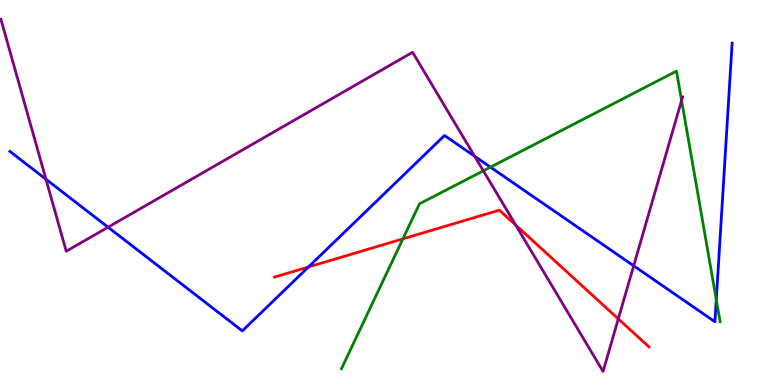[{'lines': ['blue', 'red'], 'intersections': [{'x': 3.98, 'y': 3.07}]}, {'lines': ['green', 'red'], 'intersections': [{'x': 5.2, 'y': 3.8}]}, {'lines': ['purple', 'red'], 'intersections': [{'x': 6.66, 'y': 4.15}, {'x': 7.98, 'y': 1.72}]}, {'lines': ['blue', 'green'], 'intersections': [{'x': 6.33, 'y': 5.66}, {'x': 9.24, 'y': 2.22}]}, {'lines': ['blue', 'purple'], 'intersections': [{'x': 0.593, 'y': 5.34}, {'x': 1.39, 'y': 4.1}, {'x': 6.12, 'y': 5.94}, {'x': 8.18, 'y': 3.1}]}, {'lines': ['green', 'purple'], 'intersections': [{'x': 6.24, 'y': 5.56}, {'x': 8.79, 'y': 7.39}]}]